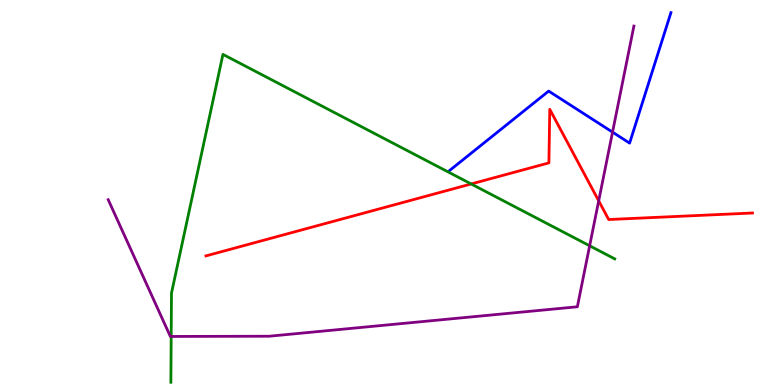[{'lines': ['blue', 'red'], 'intersections': []}, {'lines': ['green', 'red'], 'intersections': [{'x': 6.08, 'y': 5.22}]}, {'lines': ['purple', 'red'], 'intersections': [{'x': 7.73, 'y': 4.78}]}, {'lines': ['blue', 'green'], 'intersections': []}, {'lines': ['blue', 'purple'], 'intersections': [{'x': 7.9, 'y': 6.57}]}, {'lines': ['green', 'purple'], 'intersections': [{'x': 2.21, 'y': 1.26}, {'x': 7.61, 'y': 3.62}]}]